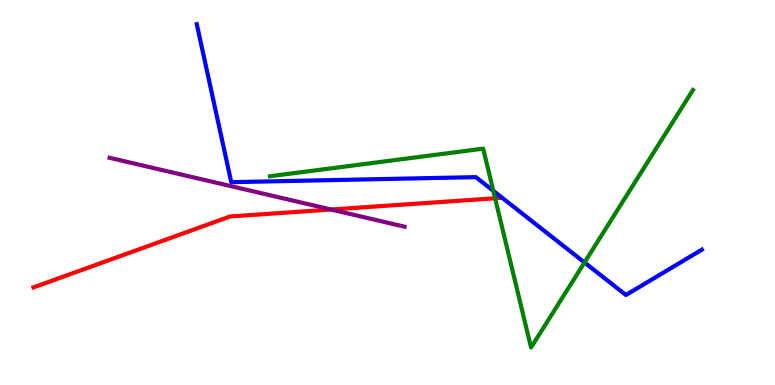[{'lines': ['blue', 'red'], 'intersections': []}, {'lines': ['green', 'red'], 'intersections': [{'x': 6.39, 'y': 4.85}]}, {'lines': ['purple', 'red'], 'intersections': [{'x': 4.27, 'y': 4.56}]}, {'lines': ['blue', 'green'], 'intersections': [{'x': 6.37, 'y': 5.04}, {'x': 7.54, 'y': 3.18}]}, {'lines': ['blue', 'purple'], 'intersections': []}, {'lines': ['green', 'purple'], 'intersections': []}]